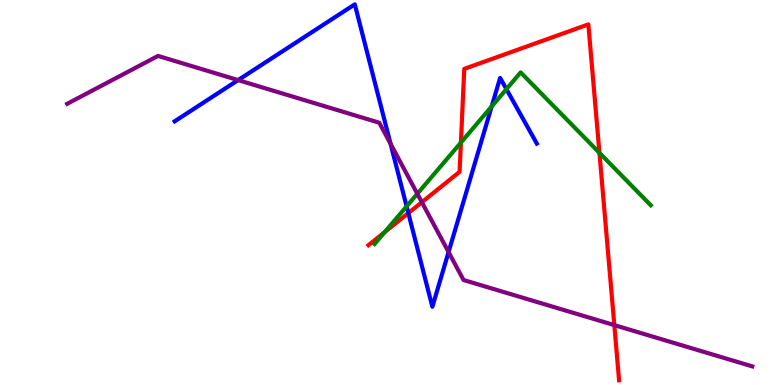[{'lines': ['blue', 'red'], 'intersections': [{'x': 5.27, 'y': 4.47}]}, {'lines': ['green', 'red'], 'intersections': [{'x': 4.96, 'y': 3.97}, {'x': 5.95, 'y': 6.3}, {'x': 7.73, 'y': 6.03}]}, {'lines': ['purple', 'red'], 'intersections': [{'x': 5.44, 'y': 4.75}, {'x': 7.93, 'y': 1.56}]}, {'lines': ['blue', 'green'], 'intersections': [{'x': 5.25, 'y': 4.64}, {'x': 6.34, 'y': 7.24}, {'x': 6.53, 'y': 7.68}]}, {'lines': ['blue', 'purple'], 'intersections': [{'x': 3.07, 'y': 7.92}, {'x': 5.04, 'y': 6.26}, {'x': 5.79, 'y': 3.45}]}, {'lines': ['green', 'purple'], 'intersections': [{'x': 5.38, 'y': 4.97}]}]